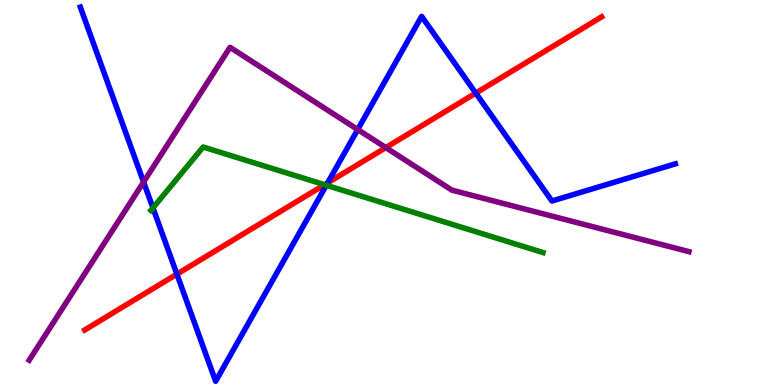[{'lines': ['blue', 'red'], 'intersections': [{'x': 2.28, 'y': 2.88}, {'x': 4.23, 'y': 5.25}, {'x': 6.14, 'y': 7.58}]}, {'lines': ['green', 'red'], 'intersections': [{'x': 4.19, 'y': 5.2}]}, {'lines': ['purple', 'red'], 'intersections': [{'x': 4.98, 'y': 6.17}]}, {'lines': ['blue', 'green'], 'intersections': [{'x': 1.97, 'y': 4.6}, {'x': 4.21, 'y': 5.19}]}, {'lines': ['blue', 'purple'], 'intersections': [{'x': 1.85, 'y': 5.27}, {'x': 4.62, 'y': 6.64}]}, {'lines': ['green', 'purple'], 'intersections': []}]